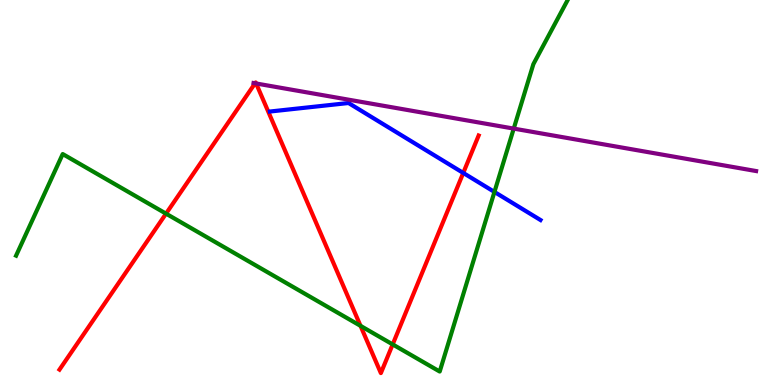[{'lines': ['blue', 'red'], 'intersections': [{'x': 5.98, 'y': 5.51}]}, {'lines': ['green', 'red'], 'intersections': [{'x': 2.14, 'y': 4.45}, {'x': 4.65, 'y': 1.54}, {'x': 5.07, 'y': 1.05}]}, {'lines': ['purple', 'red'], 'intersections': [{'x': 3.29, 'y': 7.84}, {'x': 3.31, 'y': 7.83}]}, {'lines': ['blue', 'green'], 'intersections': [{'x': 6.38, 'y': 5.01}]}, {'lines': ['blue', 'purple'], 'intersections': []}, {'lines': ['green', 'purple'], 'intersections': [{'x': 6.63, 'y': 6.66}]}]